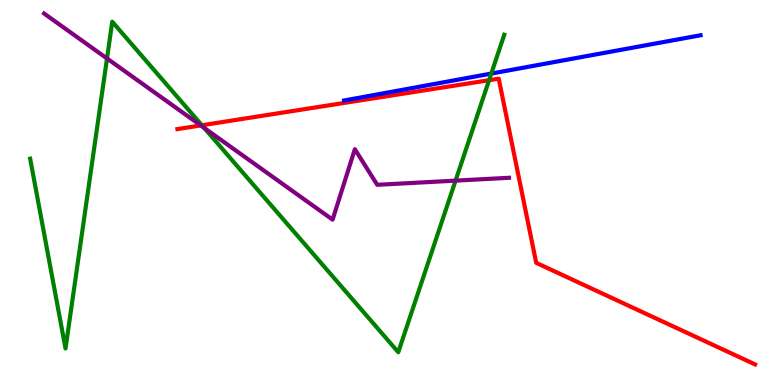[{'lines': ['blue', 'red'], 'intersections': []}, {'lines': ['green', 'red'], 'intersections': [{'x': 2.6, 'y': 6.75}, {'x': 6.31, 'y': 7.92}]}, {'lines': ['purple', 'red'], 'intersections': [{'x': 2.59, 'y': 6.74}]}, {'lines': ['blue', 'green'], 'intersections': [{'x': 6.34, 'y': 8.09}]}, {'lines': ['blue', 'purple'], 'intersections': []}, {'lines': ['green', 'purple'], 'intersections': [{'x': 1.38, 'y': 8.48}, {'x': 2.63, 'y': 6.68}, {'x': 5.88, 'y': 5.31}]}]